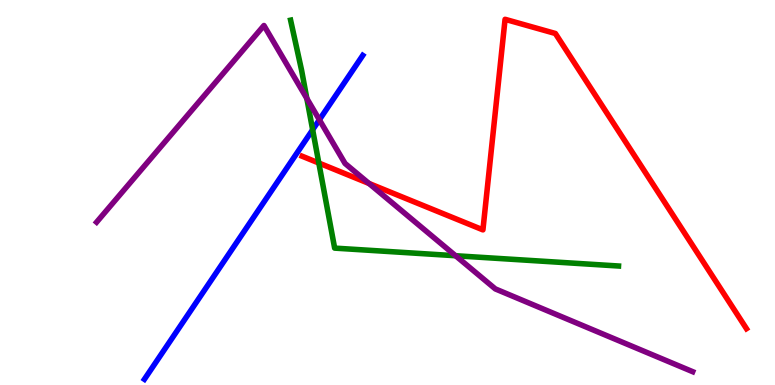[{'lines': ['blue', 'red'], 'intersections': []}, {'lines': ['green', 'red'], 'intersections': [{'x': 4.11, 'y': 5.77}]}, {'lines': ['purple', 'red'], 'intersections': [{'x': 4.76, 'y': 5.24}]}, {'lines': ['blue', 'green'], 'intersections': [{'x': 4.03, 'y': 6.63}]}, {'lines': ['blue', 'purple'], 'intersections': [{'x': 4.12, 'y': 6.89}]}, {'lines': ['green', 'purple'], 'intersections': [{'x': 3.96, 'y': 7.44}, {'x': 5.88, 'y': 3.36}]}]